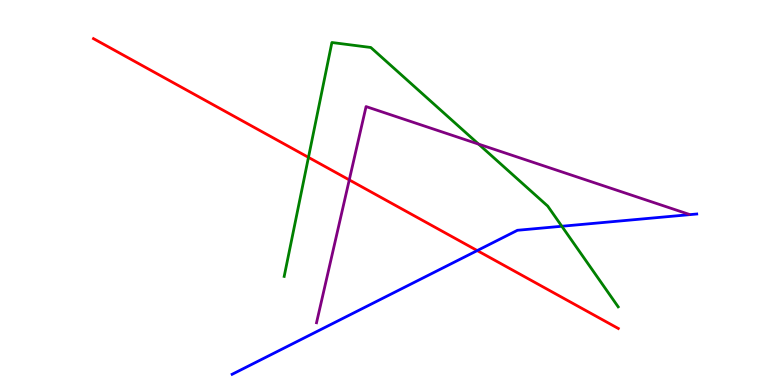[{'lines': ['blue', 'red'], 'intersections': [{'x': 6.16, 'y': 3.49}]}, {'lines': ['green', 'red'], 'intersections': [{'x': 3.98, 'y': 5.91}]}, {'lines': ['purple', 'red'], 'intersections': [{'x': 4.51, 'y': 5.33}]}, {'lines': ['blue', 'green'], 'intersections': [{'x': 7.25, 'y': 4.12}]}, {'lines': ['blue', 'purple'], 'intersections': []}, {'lines': ['green', 'purple'], 'intersections': [{'x': 6.18, 'y': 6.26}]}]